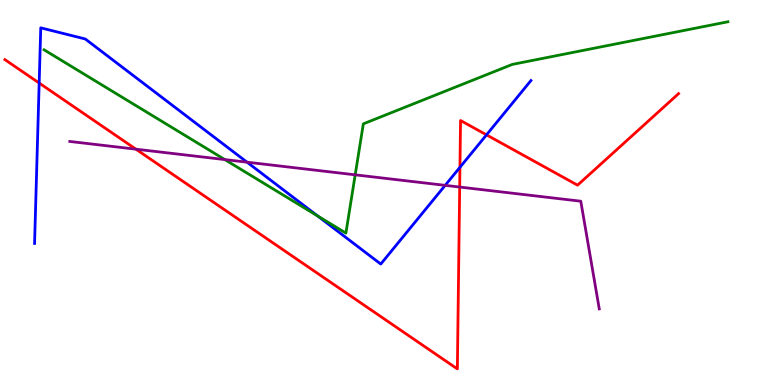[{'lines': ['blue', 'red'], 'intersections': [{'x': 0.505, 'y': 7.84}, {'x': 5.93, 'y': 5.65}, {'x': 6.28, 'y': 6.5}]}, {'lines': ['green', 'red'], 'intersections': []}, {'lines': ['purple', 'red'], 'intersections': [{'x': 1.75, 'y': 6.13}, {'x': 5.93, 'y': 5.14}]}, {'lines': ['blue', 'green'], 'intersections': [{'x': 4.1, 'y': 4.39}]}, {'lines': ['blue', 'purple'], 'intersections': [{'x': 3.19, 'y': 5.79}, {'x': 5.74, 'y': 5.19}]}, {'lines': ['green', 'purple'], 'intersections': [{'x': 2.9, 'y': 5.86}, {'x': 4.58, 'y': 5.46}]}]